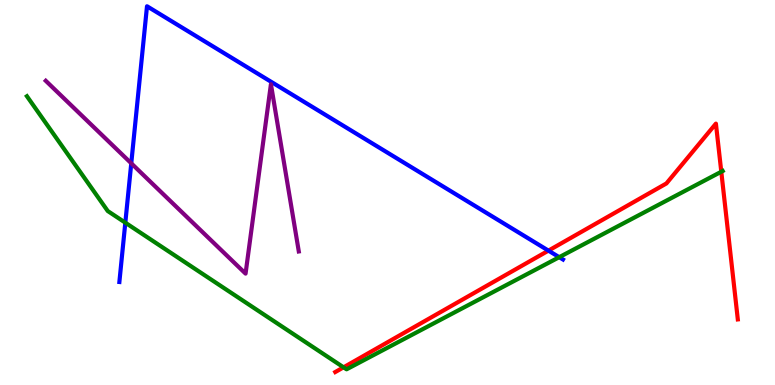[{'lines': ['blue', 'red'], 'intersections': [{'x': 7.08, 'y': 3.49}]}, {'lines': ['green', 'red'], 'intersections': [{'x': 4.43, 'y': 0.459}, {'x': 9.31, 'y': 5.54}]}, {'lines': ['purple', 'red'], 'intersections': []}, {'lines': ['blue', 'green'], 'intersections': [{'x': 1.62, 'y': 4.22}, {'x': 7.22, 'y': 3.32}]}, {'lines': ['blue', 'purple'], 'intersections': [{'x': 1.69, 'y': 5.76}]}, {'lines': ['green', 'purple'], 'intersections': []}]